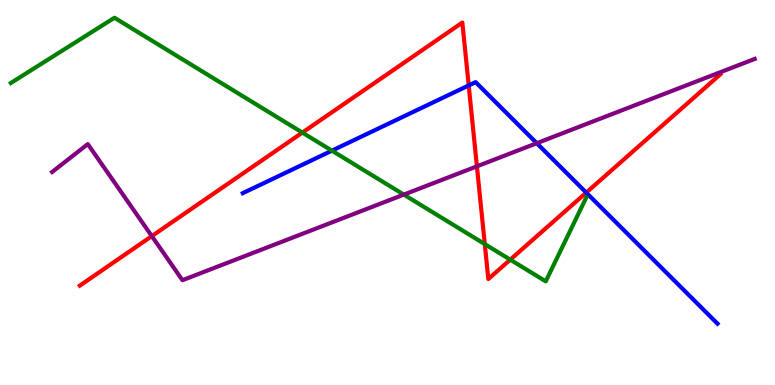[{'lines': ['blue', 'red'], 'intersections': [{'x': 6.05, 'y': 7.78}, {'x': 7.56, 'y': 5.0}]}, {'lines': ['green', 'red'], 'intersections': [{'x': 3.9, 'y': 6.56}, {'x': 6.26, 'y': 3.66}, {'x': 6.58, 'y': 3.26}]}, {'lines': ['purple', 'red'], 'intersections': [{'x': 1.96, 'y': 3.87}, {'x': 6.15, 'y': 5.68}]}, {'lines': ['blue', 'green'], 'intersections': [{'x': 4.28, 'y': 6.09}]}, {'lines': ['blue', 'purple'], 'intersections': [{'x': 6.93, 'y': 6.28}]}, {'lines': ['green', 'purple'], 'intersections': [{'x': 5.21, 'y': 4.95}]}]